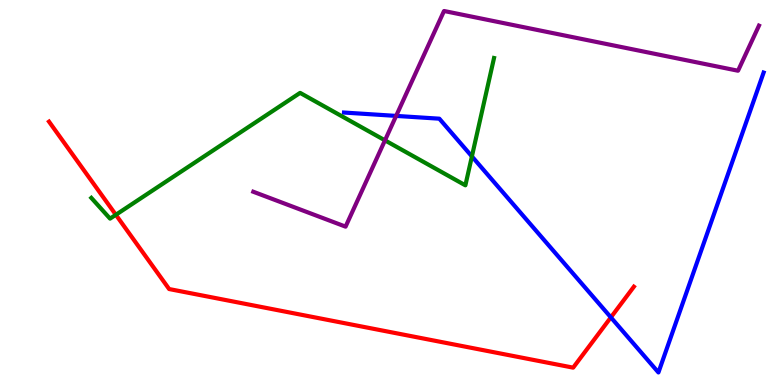[{'lines': ['blue', 'red'], 'intersections': [{'x': 7.88, 'y': 1.76}]}, {'lines': ['green', 'red'], 'intersections': [{'x': 1.49, 'y': 4.42}]}, {'lines': ['purple', 'red'], 'intersections': []}, {'lines': ['blue', 'green'], 'intersections': [{'x': 6.09, 'y': 5.94}]}, {'lines': ['blue', 'purple'], 'intersections': [{'x': 5.11, 'y': 6.99}]}, {'lines': ['green', 'purple'], 'intersections': [{'x': 4.97, 'y': 6.35}]}]